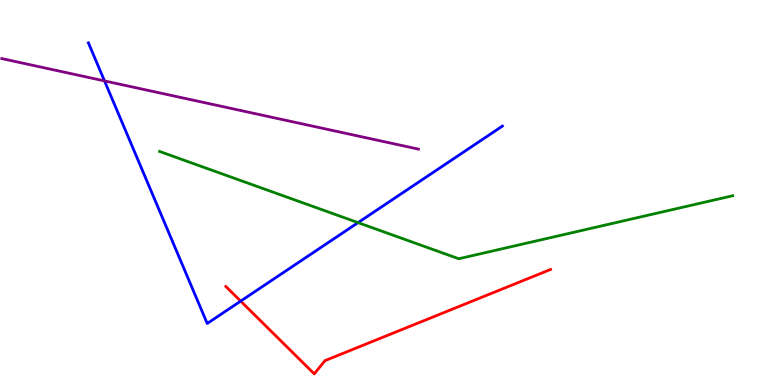[{'lines': ['blue', 'red'], 'intersections': [{'x': 3.11, 'y': 2.18}]}, {'lines': ['green', 'red'], 'intersections': []}, {'lines': ['purple', 'red'], 'intersections': []}, {'lines': ['blue', 'green'], 'intersections': [{'x': 4.62, 'y': 4.22}]}, {'lines': ['blue', 'purple'], 'intersections': [{'x': 1.35, 'y': 7.9}]}, {'lines': ['green', 'purple'], 'intersections': []}]